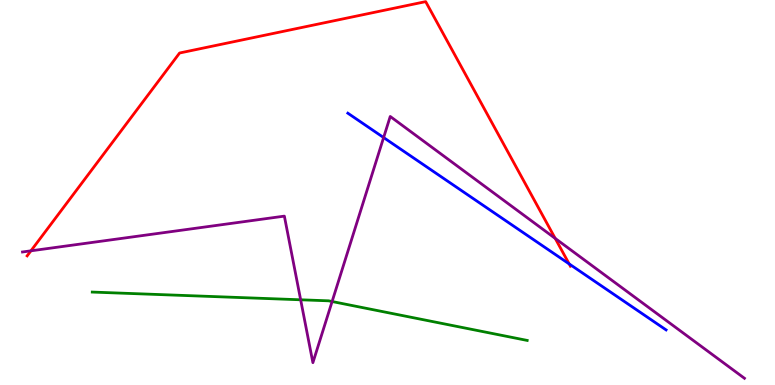[{'lines': ['blue', 'red'], 'intersections': [{'x': 7.34, 'y': 3.15}]}, {'lines': ['green', 'red'], 'intersections': []}, {'lines': ['purple', 'red'], 'intersections': [{'x': 0.399, 'y': 3.49}, {'x': 7.16, 'y': 3.81}]}, {'lines': ['blue', 'green'], 'intersections': []}, {'lines': ['blue', 'purple'], 'intersections': [{'x': 4.95, 'y': 6.43}]}, {'lines': ['green', 'purple'], 'intersections': [{'x': 3.88, 'y': 2.21}, {'x': 4.29, 'y': 2.17}]}]